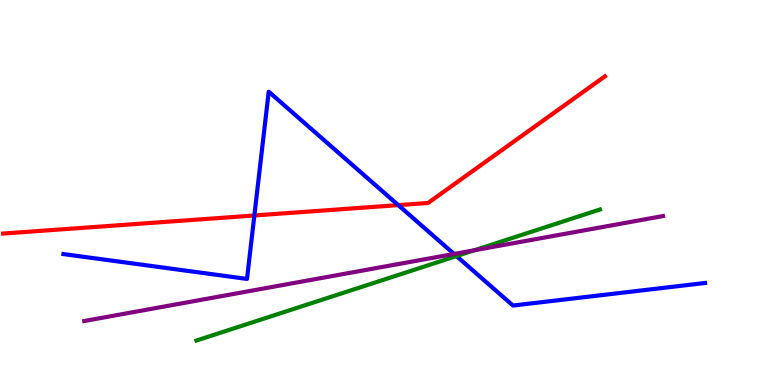[{'lines': ['blue', 'red'], 'intersections': [{'x': 3.28, 'y': 4.4}, {'x': 5.14, 'y': 4.67}]}, {'lines': ['green', 'red'], 'intersections': []}, {'lines': ['purple', 'red'], 'intersections': []}, {'lines': ['blue', 'green'], 'intersections': [{'x': 5.89, 'y': 3.35}]}, {'lines': ['blue', 'purple'], 'intersections': [{'x': 5.86, 'y': 3.4}]}, {'lines': ['green', 'purple'], 'intersections': [{'x': 6.12, 'y': 3.5}]}]